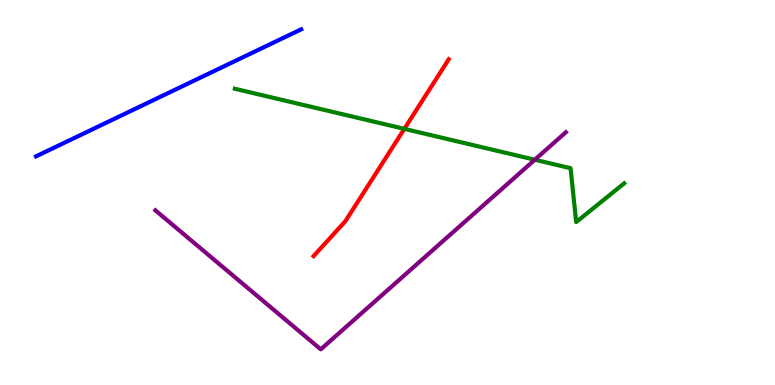[{'lines': ['blue', 'red'], 'intersections': []}, {'lines': ['green', 'red'], 'intersections': [{'x': 5.22, 'y': 6.65}]}, {'lines': ['purple', 'red'], 'intersections': []}, {'lines': ['blue', 'green'], 'intersections': []}, {'lines': ['blue', 'purple'], 'intersections': []}, {'lines': ['green', 'purple'], 'intersections': [{'x': 6.9, 'y': 5.85}]}]